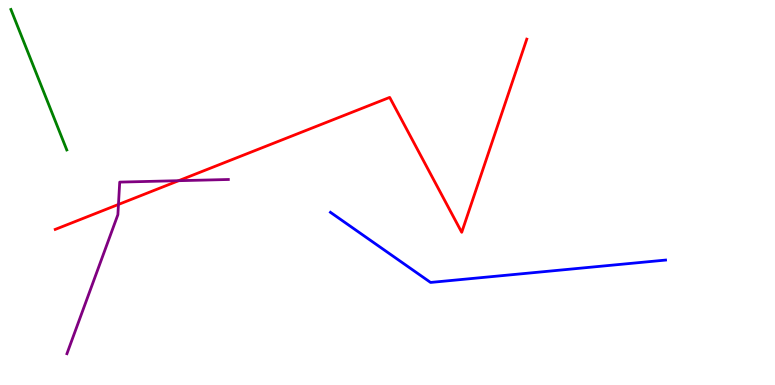[{'lines': ['blue', 'red'], 'intersections': []}, {'lines': ['green', 'red'], 'intersections': []}, {'lines': ['purple', 'red'], 'intersections': [{'x': 1.53, 'y': 4.69}, {'x': 2.31, 'y': 5.31}]}, {'lines': ['blue', 'green'], 'intersections': []}, {'lines': ['blue', 'purple'], 'intersections': []}, {'lines': ['green', 'purple'], 'intersections': []}]